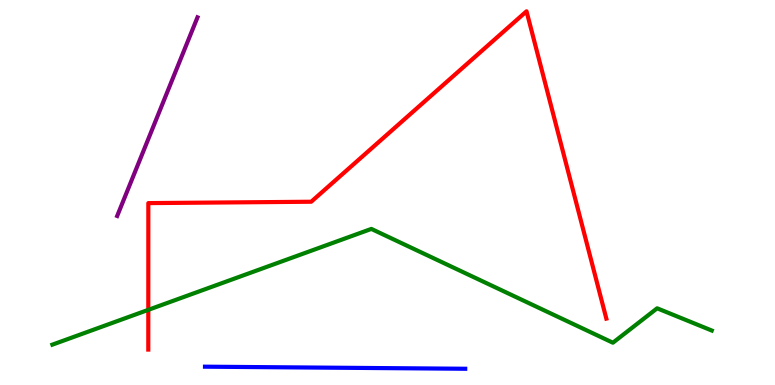[{'lines': ['blue', 'red'], 'intersections': []}, {'lines': ['green', 'red'], 'intersections': [{'x': 1.91, 'y': 1.95}]}, {'lines': ['purple', 'red'], 'intersections': []}, {'lines': ['blue', 'green'], 'intersections': []}, {'lines': ['blue', 'purple'], 'intersections': []}, {'lines': ['green', 'purple'], 'intersections': []}]